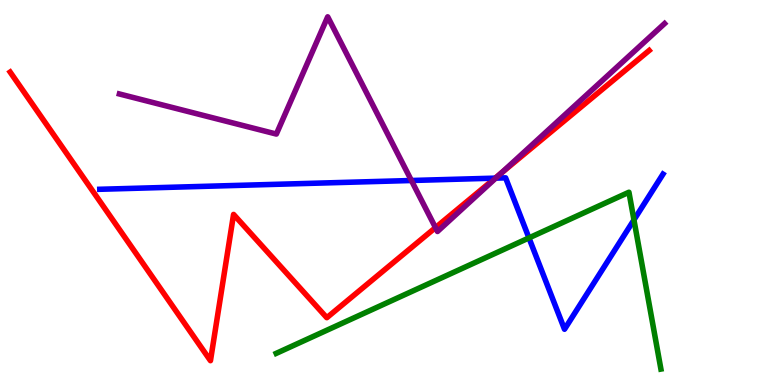[{'lines': ['blue', 'red'], 'intersections': [{'x': 6.39, 'y': 5.37}]}, {'lines': ['green', 'red'], 'intersections': []}, {'lines': ['purple', 'red'], 'intersections': [{'x': 5.62, 'y': 4.09}, {'x': 6.47, 'y': 5.5}]}, {'lines': ['blue', 'green'], 'intersections': [{'x': 6.83, 'y': 3.82}, {'x': 8.18, 'y': 4.29}]}, {'lines': ['blue', 'purple'], 'intersections': [{'x': 5.31, 'y': 5.31}, {'x': 6.4, 'y': 5.37}]}, {'lines': ['green', 'purple'], 'intersections': []}]